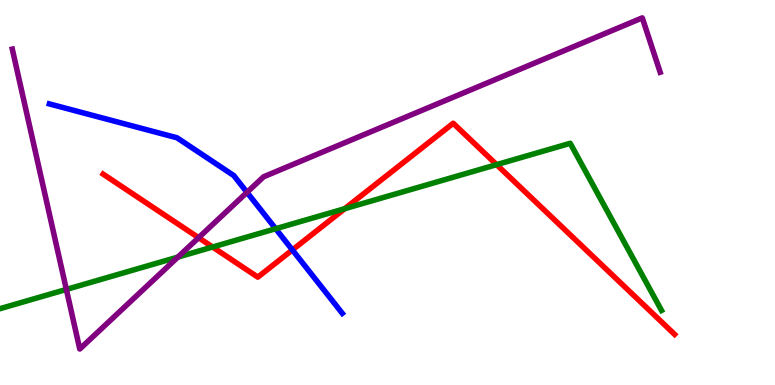[{'lines': ['blue', 'red'], 'intersections': [{'x': 3.77, 'y': 3.51}]}, {'lines': ['green', 'red'], 'intersections': [{'x': 2.74, 'y': 3.58}, {'x': 4.45, 'y': 4.58}, {'x': 6.41, 'y': 5.72}]}, {'lines': ['purple', 'red'], 'intersections': [{'x': 2.56, 'y': 3.83}]}, {'lines': ['blue', 'green'], 'intersections': [{'x': 3.56, 'y': 4.06}]}, {'lines': ['blue', 'purple'], 'intersections': [{'x': 3.19, 'y': 5.0}]}, {'lines': ['green', 'purple'], 'intersections': [{'x': 0.856, 'y': 2.48}, {'x': 2.3, 'y': 3.32}]}]